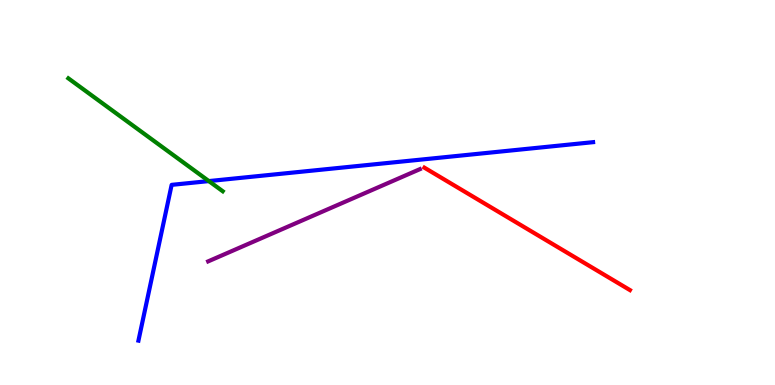[{'lines': ['blue', 'red'], 'intersections': []}, {'lines': ['green', 'red'], 'intersections': []}, {'lines': ['purple', 'red'], 'intersections': []}, {'lines': ['blue', 'green'], 'intersections': [{'x': 2.69, 'y': 5.3}]}, {'lines': ['blue', 'purple'], 'intersections': []}, {'lines': ['green', 'purple'], 'intersections': []}]